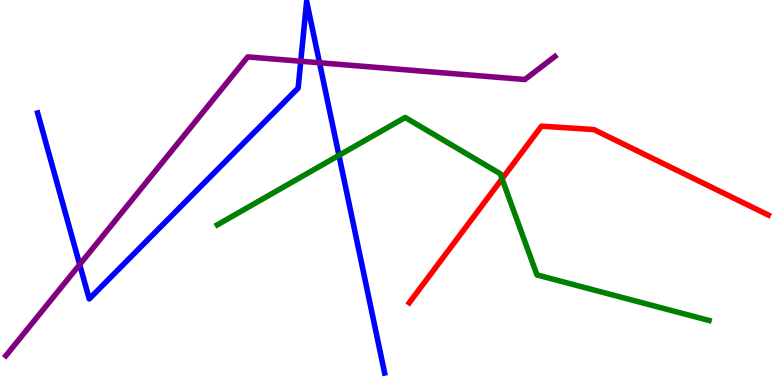[{'lines': ['blue', 'red'], 'intersections': []}, {'lines': ['green', 'red'], 'intersections': [{'x': 6.48, 'y': 5.36}]}, {'lines': ['purple', 'red'], 'intersections': []}, {'lines': ['blue', 'green'], 'intersections': [{'x': 4.37, 'y': 5.97}]}, {'lines': ['blue', 'purple'], 'intersections': [{'x': 1.03, 'y': 3.13}, {'x': 3.88, 'y': 8.41}, {'x': 4.12, 'y': 8.37}]}, {'lines': ['green', 'purple'], 'intersections': []}]